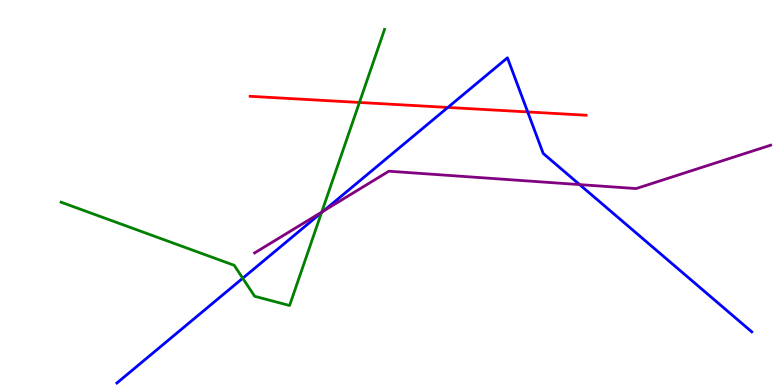[{'lines': ['blue', 'red'], 'intersections': [{'x': 5.78, 'y': 7.21}, {'x': 6.81, 'y': 7.09}]}, {'lines': ['green', 'red'], 'intersections': [{'x': 4.64, 'y': 7.34}]}, {'lines': ['purple', 'red'], 'intersections': []}, {'lines': ['blue', 'green'], 'intersections': [{'x': 3.13, 'y': 2.77}, {'x': 4.15, 'y': 4.48}]}, {'lines': ['blue', 'purple'], 'intersections': [{'x': 4.17, 'y': 4.52}, {'x': 7.48, 'y': 5.21}]}, {'lines': ['green', 'purple'], 'intersections': [{'x': 4.15, 'y': 4.49}]}]